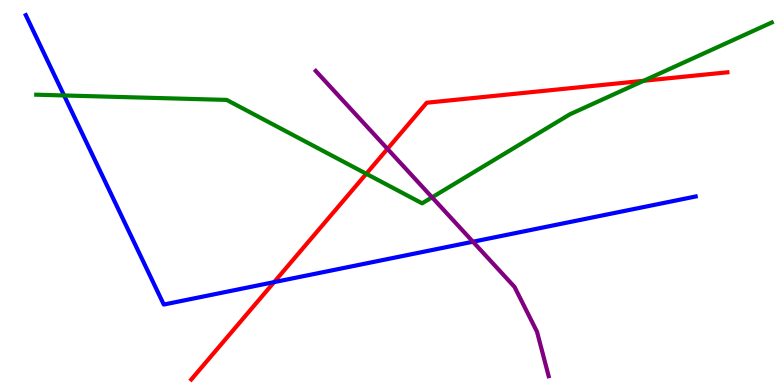[{'lines': ['blue', 'red'], 'intersections': [{'x': 3.54, 'y': 2.67}]}, {'lines': ['green', 'red'], 'intersections': [{'x': 4.73, 'y': 5.49}, {'x': 8.3, 'y': 7.9}]}, {'lines': ['purple', 'red'], 'intersections': [{'x': 5.0, 'y': 6.13}]}, {'lines': ['blue', 'green'], 'intersections': [{'x': 0.827, 'y': 7.52}]}, {'lines': ['blue', 'purple'], 'intersections': [{'x': 6.1, 'y': 3.72}]}, {'lines': ['green', 'purple'], 'intersections': [{'x': 5.58, 'y': 4.87}]}]